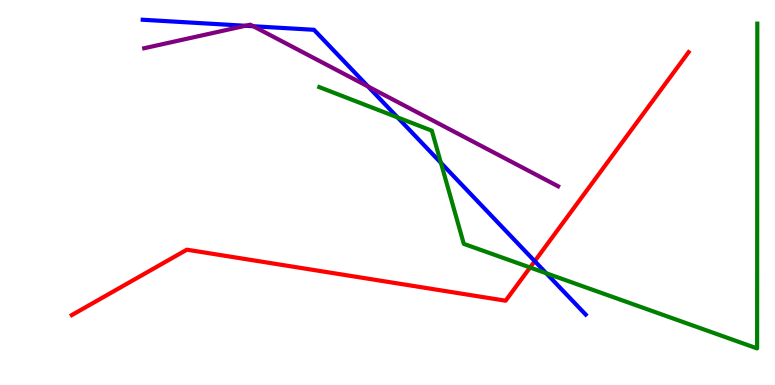[{'lines': ['blue', 'red'], 'intersections': [{'x': 6.9, 'y': 3.22}]}, {'lines': ['green', 'red'], 'intersections': [{'x': 6.84, 'y': 3.05}]}, {'lines': ['purple', 'red'], 'intersections': []}, {'lines': ['blue', 'green'], 'intersections': [{'x': 5.13, 'y': 6.95}, {'x': 5.69, 'y': 5.77}, {'x': 7.05, 'y': 2.9}]}, {'lines': ['blue', 'purple'], 'intersections': [{'x': 3.17, 'y': 9.33}, {'x': 3.27, 'y': 9.32}, {'x': 4.75, 'y': 7.75}]}, {'lines': ['green', 'purple'], 'intersections': []}]